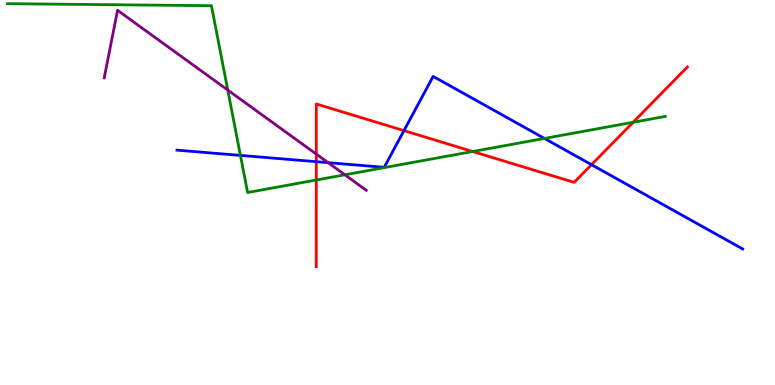[{'lines': ['blue', 'red'], 'intersections': [{'x': 4.08, 'y': 5.8}, {'x': 5.21, 'y': 6.61}, {'x': 7.63, 'y': 5.72}]}, {'lines': ['green', 'red'], 'intersections': [{'x': 4.08, 'y': 5.32}, {'x': 6.1, 'y': 6.06}, {'x': 8.17, 'y': 6.82}]}, {'lines': ['purple', 'red'], 'intersections': [{'x': 4.08, 'y': 6.0}]}, {'lines': ['blue', 'green'], 'intersections': [{'x': 3.1, 'y': 5.96}, {'x': 7.02, 'y': 6.4}]}, {'lines': ['blue', 'purple'], 'intersections': [{'x': 4.23, 'y': 5.77}]}, {'lines': ['green', 'purple'], 'intersections': [{'x': 2.94, 'y': 7.66}, {'x': 4.45, 'y': 5.46}]}]